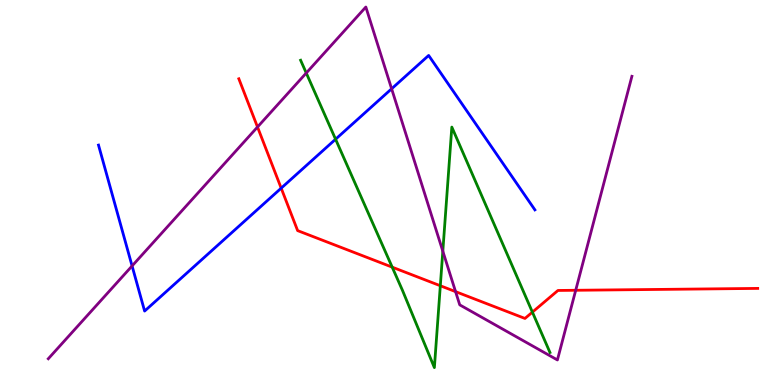[{'lines': ['blue', 'red'], 'intersections': [{'x': 3.63, 'y': 5.11}]}, {'lines': ['green', 'red'], 'intersections': [{'x': 5.06, 'y': 3.06}, {'x': 5.68, 'y': 2.58}, {'x': 6.87, 'y': 1.89}]}, {'lines': ['purple', 'red'], 'intersections': [{'x': 3.32, 'y': 6.7}, {'x': 5.88, 'y': 2.43}, {'x': 7.43, 'y': 2.46}]}, {'lines': ['blue', 'green'], 'intersections': [{'x': 4.33, 'y': 6.38}]}, {'lines': ['blue', 'purple'], 'intersections': [{'x': 1.7, 'y': 3.09}, {'x': 5.05, 'y': 7.69}]}, {'lines': ['green', 'purple'], 'intersections': [{'x': 3.95, 'y': 8.1}, {'x': 5.71, 'y': 3.48}]}]